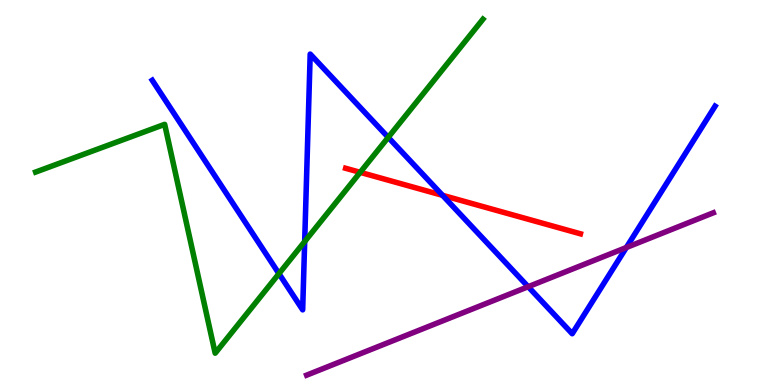[{'lines': ['blue', 'red'], 'intersections': [{'x': 5.71, 'y': 4.93}]}, {'lines': ['green', 'red'], 'intersections': [{'x': 4.65, 'y': 5.52}]}, {'lines': ['purple', 'red'], 'intersections': []}, {'lines': ['blue', 'green'], 'intersections': [{'x': 3.6, 'y': 2.89}, {'x': 3.93, 'y': 3.73}, {'x': 5.01, 'y': 6.43}]}, {'lines': ['blue', 'purple'], 'intersections': [{'x': 6.82, 'y': 2.55}, {'x': 8.08, 'y': 3.57}]}, {'lines': ['green', 'purple'], 'intersections': []}]